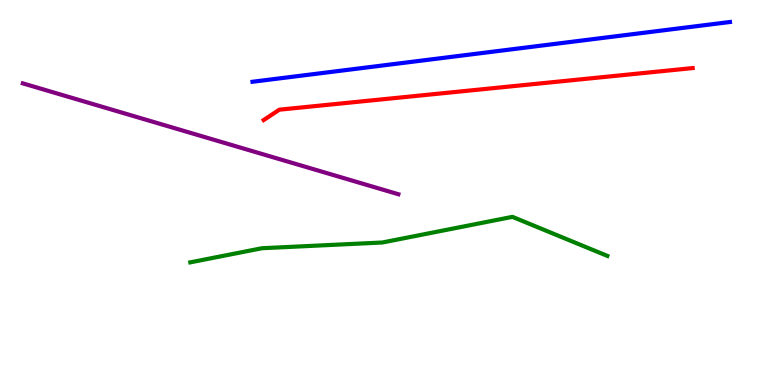[{'lines': ['blue', 'red'], 'intersections': []}, {'lines': ['green', 'red'], 'intersections': []}, {'lines': ['purple', 'red'], 'intersections': []}, {'lines': ['blue', 'green'], 'intersections': []}, {'lines': ['blue', 'purple'], 'intersections': []}, {'lines': ['green', 'purple'], 'intersections': []}]